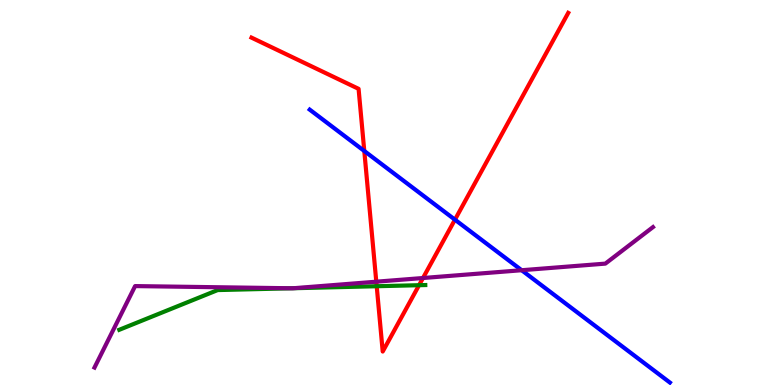[{'lines': ['blue', 'red'], 'intersections': [{'x': 4.7, 'y': 6.08}, {'x': 5.87, 'y': 4.29}]}, {'lines': ['green', 'red'], 'intersections': [{'x': 4.86, 'y': 2.57}, {'x': 5.41, 'y': 2.59}]}, {'lines': ['purple', 'red'], 'intersections': [{'x': 4.86, 'y': 2.68}, {'x': 5.46, 'y': 2.78}]}, {'lines': ['blue', 'green'], 'intersections': []}, {'lines': ['blue', 'purple'], 'intersections': [{'x': 6.73, 'y': 2.98}]}, {'lines': ['green', 'purple'], 'intersections': [{'x': 3.77, 'y': 2.51}, {'x': 3.79, 'y': 2.51}]}]